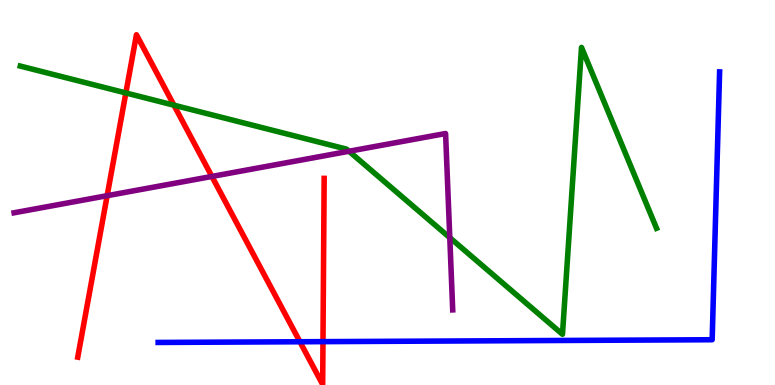[{'lines': ['blue', 'red'], 'intersections': [{'x': 3.87, 'y': 1.12}, {'x': 4.17, 'y': 1.13}]}, {'lines': ['green', 'red'], 'intersections': [{'x': 1.62, 'y': 7.59}, {'x': 2.24, 'y': 7.27}]}, {'lines': ['purple', 'red'], 'intersections': [{'x': 1.38, 'y': 4.92}, {'x': 2.73, 'y': 5.42}]}, {'lines': ['blue', 'green'], 'intersections': []}, {'lines': ['blue', 'purple'], 'intersections': []}, {'lines': ['green', 'purple'], 'intersections': [{'x': 4.5, 'y': 6.07}, {'x': 5.8, 'y': 3.83}]}]